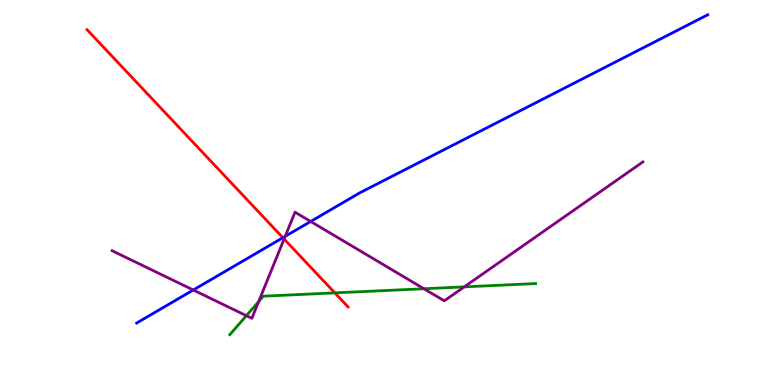[{'lines': ['blue', 'red'], 'intersections': [{'x': 3.65, 'y': 3.83}]}, {'lines': ['green', 'red'], 'intersections': [{'x': 4.32, 'y': 2.39}]}, {'lines': ['purple', 'red'], 'intersections': [{'x': 3.67, 'y': 3.79}]}, {'lines': ['blue', 'green'], 'intersections': []}, {'lines': ['blue', 'purple'], 'intersections': [{'x': 2.49, 'y': 2.47}, {'x': 3.68, 'y': 3.86}, {'x': 4.01, 'y': 4.25}]}, {'lines': ['green', 'purple'], 'intersections': [{'x': 3.18, 'y': 1.8}, {'x': 3.34, 'y': 2.17}, {'x': 5.47, 'y': 2.5}, {'x': 5.99, 'y': 2.55}]}]